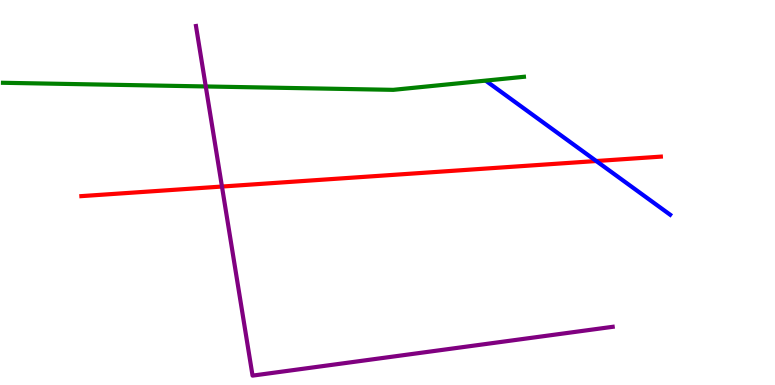[{'lines': ['blue', 'red'], 'intersections': [{'x': 7.69, 'y': 5.82}]}, {'lines': ['green', 'red'], 'intersections': []}, {'lines': ['purple', 'red'], 'intersections': [{'x': 2.86, 'y': 5.15}]}, {'lines': ['blue', 'green'], 'intersections': []}, {'lines': ['blue', 'purple'], 'intersections': []}, {'lines': ['green', 'purple'], 'intersections': [{'x': 2.65, 'y': 7.75}]}]